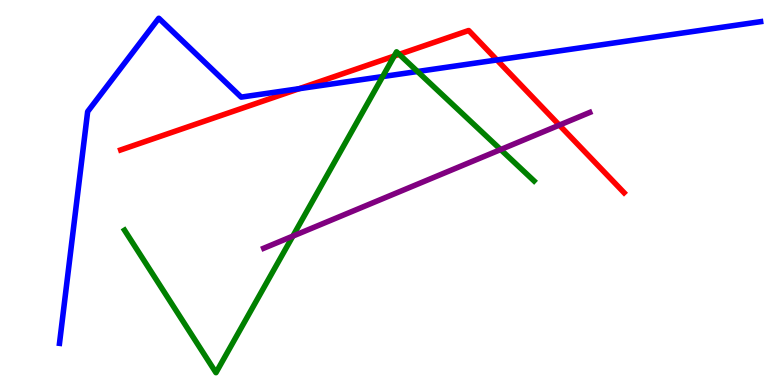[{'lines': ['blue', 'red'], 'intersections': [{'x': 3.86, 'y': 7.7}, {'x': 6.41, 'y': 8.44}]}, {'lines': ['green', 'red'], 'intersections': [{'x': 5.09, 'y': 8.54}, {'x': 5.15, 'y': 8.59}]}, {'lines': ['purple', 'red'], 'intersections': [{'x': 7.22, 'y': 6.75}]}, {'lines': ['blue', 'green'], 'intersections': [{'x': 4.94, 'y': 8.01}, {'x': 5.39, 'y': 8.14}]}, {'lines': ['blue', 'purple'], 'intersections': []}, {'lines': ['green', 'purple'], 'intersections': [{'x': 3.78, 'y': 3.87}, {'x': 6.46, 'y': 6.12}]}]